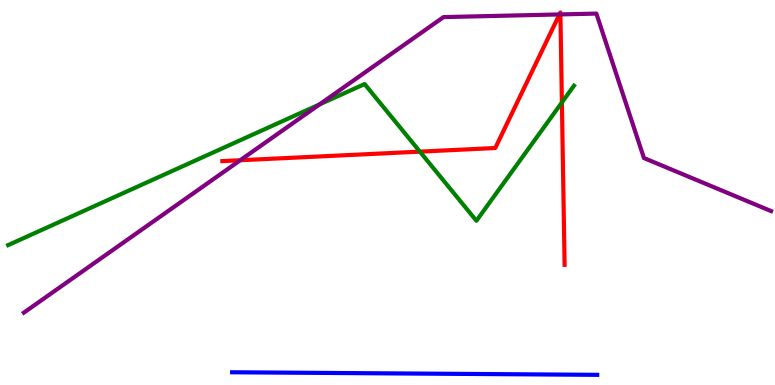[{'lines': ['blue', 'red'], 'intersections': []}, {'lines': ['green', 'red'], 'intersections': [{'x': 5.42, 'y': 6.06}, {'x': 7.25, 'y': 7.34}]}, {'lines': ['purple', 'red'], 'intersections': [{'x': 3.1, 'y': 5.84}, {'x': 7.22, 'y': 9.63}, {'x': 7.23, 'y': 9.63}]}, {'lines': ['blue', 'green'], 'intersections': []}, {'lines': ['blue', 'purple'], 'intersections': []}, {'lines': ['green', 'purple'], 'intersections': [{'x': 4.12, 'y': 7.29}]}]